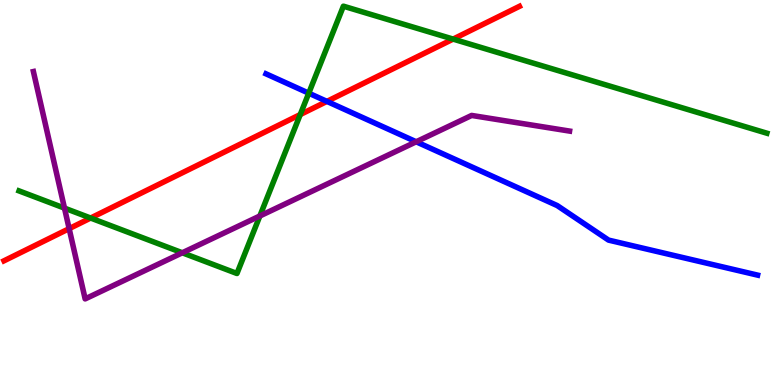[{'lines': ['blue', 'red'], 'intersections': [{'x': 4.22, 'y': 7.37}]}, {'lines': ['green', 'red'], 'intersections': [{'x': 1.17, 'y': 4.34}, {'x': 3.87, 'y': 7.02}, {'x': 5.85, 'y': 8.98}]}, {'lines': ['purple', 'red'], 'intersections': [{'x': 0.892, 'y': 4.06}]}, {'lines': ['blue', 'green'], 'intersections': [{'x': 3.98, 'y': 7.58}]}, {'lines': ['blue', 'purple'], 'intersections': [{'x': 5.37, 'y': 6.32}]}, {'lines': ['green', 'purple'], 'intersections': [{'x': 0.832, 'y': 4.59}, {'x': 2.35, 'y': 3.43}, {'x': 3.35, 'y': 4.39}]}]